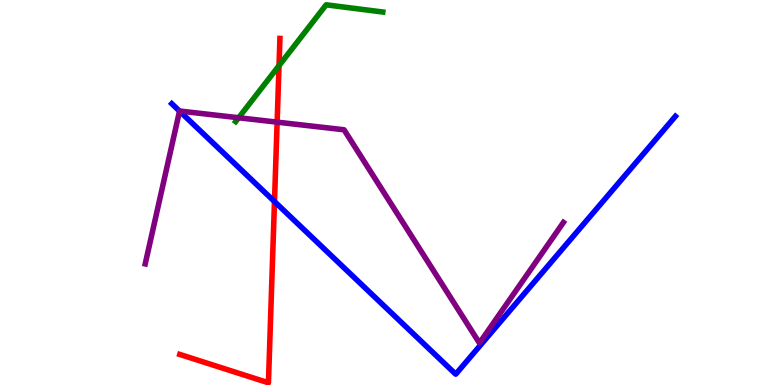[{'lines': ['blue', 'red'], 'intersections': [{'x': 3.54, 'y': 4.77}]}, {'lines': ['green', 'red'], 'intersections': [{'x': 3.6, 'y': 8.3}]}, {'lines': ['purple', 'red'], 'intersections': [{'x': 3.58, 'y': 6.83}]}, {'lines': ['blue', 'green'], 'intersections': []}, {'lines': ['blue', 'purple'], 'intersections': [{'x': 2.32, 'y': 7.11}]}, {'lines': ['green', 'purple'], 'intersections': [{'x': 3.08, 'y': 6.94}]}]